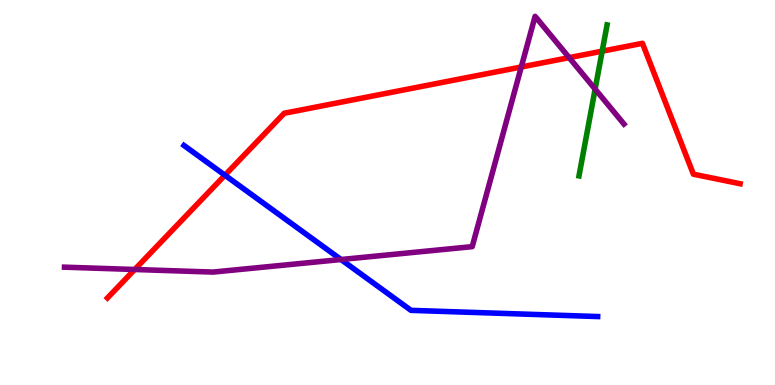[{'lines': ['blue', 'red'], 'intersections': [{'x': 2.9, 'y': 5.45}]}, {'lines': ['green', 'red'], 'intersections': [{'x': 7.77, 'y': 8.67}]}, {'lines': ['purple', 'red'], 'intersections': [{'x': 1.74, 'y': 3.0}, {'x': 6.73, 'y': 8.26}, {'x': 7.34, 'y': 8.5}]}, {'lines': ['blue', 'green'], 'intersections': []}, {'lines': ['blue', 'purple'], 'intersections': [{'x': 4.4, 'y': 3.26}]}, {'lines': ['green', 'purple'], 'intersections': [{'x': 7.68, 'y': 7.69}]}]